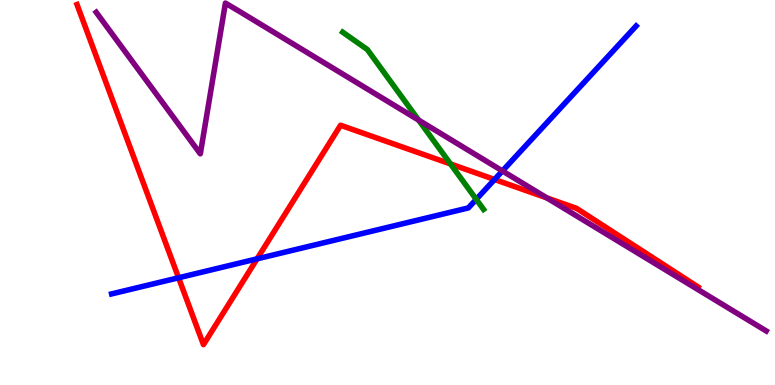[{'lines': ['blue', 'red'], 'intersections': [{'x': 2.3, 'y': 2.79}, {'x': 3.32, 'y': 3.28}, {'x': 6.38, 'y': 5.34}]}, {'lines': ['green', 'red'], 'intersections': [{'x': 5.81, 'y': 5.74}]}, {'lines': ['purple', 'red'], 'intersections': [{'x': 7.06, 'y': 4.86}]}, {'lines': ['blue', 'green'], 'intersections': [{'x': 6.15, 'y': 4.82}]}, {'lines': ['blue', 'purple'], 'intersections': [{'x': 6.48, 'y': 5.56}]}, {'lines': ['green', 'purple'], 'intersections': [{'x': 5.4, 'y': 6.88}]}]